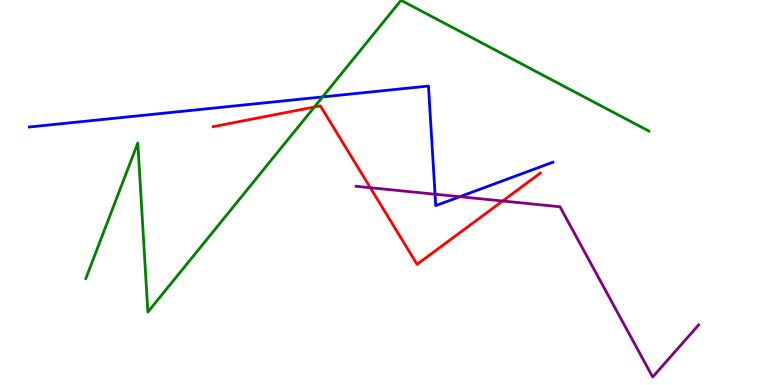[{'lines': ['blue', 'red'], 'intersections': []}, {'lines': ['green', 'red'], 'intersections': [{'x': 4.06, 'y': 7.22}]}, {'lines': ['purple', 'red'], 'intersections': [{'x': 4.78, 'y': 5.12}, {'x': 6.49, 'y': 4.78}]}, {'lines': ['blue', 'green'], 'intersections': [{'x': 4.16, 'y': 7.48}]}, {'lines': ['blue', 'purple'], 'intersections': [{'x': 5.61, 'y': 4.96}, {'x': 5.93, 'y': 4.89}]}, {'lines': ['green', 'purple'], 'intersections': []}]